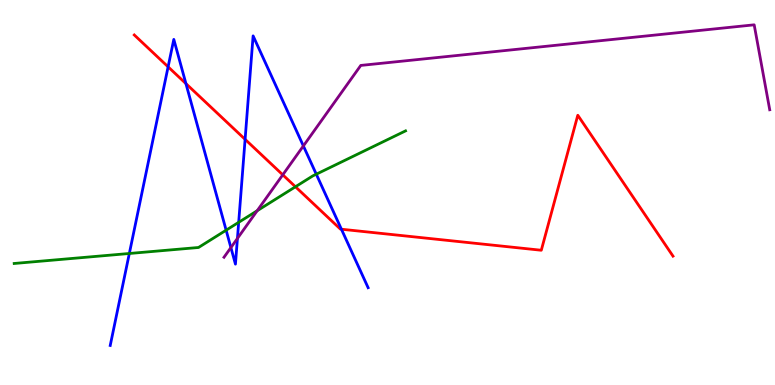[{'lines': ['blue', 'red'], 'intersections': [{'x': 2.17, 'y': 8.26}, {'x': 2.4, 'y': 7.83}, {'x': 3.16, 'y': 6.38}, {'x': 4.41, 'y': 4.05}]}, {'lines': ['green', 'red'], 'intersections': [{'x': 3.81, 'y': 5.15}]}, {'lines': ['purple', 'red'], 'intersections': [{'x': 3.65, 'y': 5.46}]}, {'lines': ['blue', 'green'], 'intersections': [{'x': 1.67, 'y': 3.42}, {'x': 2.92, 'y': 4.02}, {'x': 3.08, 'y': 4.23}, {'x': 4.08, 'y': 5.48}]}, {'lines': ['blue', 'purple'], 'intersections': [{'x': 2.98, 'y': 3.57}, {'x': 3.06, 'y': 3.81}, {'x': 3.91, 'y': 6.21}]}, {'lines': ['green', 'purple'], 'intersections': [{'x': 3.32, 'y': 4.53}]}]